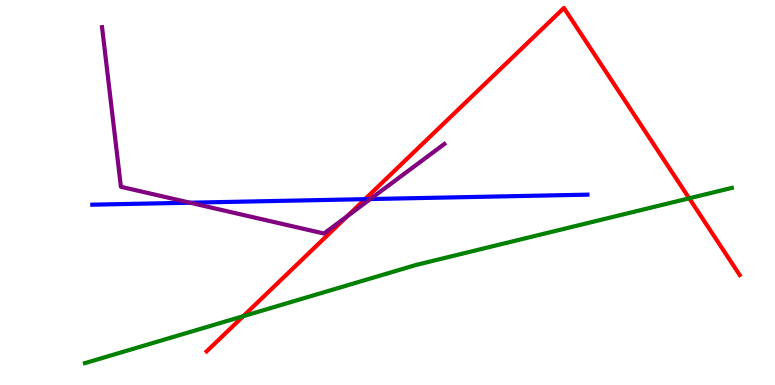[{'lines': ['blue', 'red'], 'intersections': [{'x': 4.71, 'y': 4.83}]}, {'lines': ['green', 'red'], 'intersections': [{'x': 3.14, 'y': 1.79}, {'x': 8.89, 'y': 4.85}]}, {'lines': ['purple', 'red'], 'intersections': [{'x': 4.48, 'y': 4.39}]}, {'lines': ['blue', 'green'], 'intersections': []}, {'lines': ['blue', 'purple'], 'intersections': [{'x': 2.45, 'y': 4.73}, {'x': 4.78, 'y': 4.83}]}, {'lines': ['green', 'purple'], 'intersections': []}]